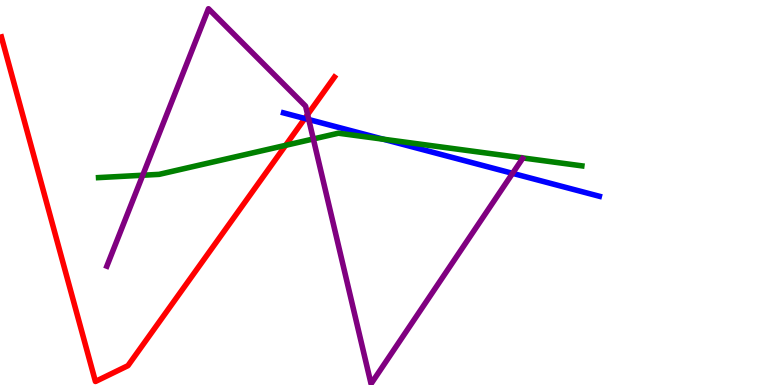[{'lines': ['blue', 'red'], 'intersections': [{'x': 3.93, 'y': 6.92}]}, {'lines': ['green', 'red'], 'intersections': [{'x': 3.69, 'y': 6.23}]}, {'lines': ['purple', 'red'], 'intersections': [{'x': 3.97, 'y': 7.02}]}, {'lines': ['blue', 'green'], 'intersections': [{'x': 4.95, 'y': 6.38}]}, {'lines': ['blue', 'purple'], 'intersections': [{'x': 3.98, 'y': 6.9}, {'x': 6.61, 'y': 5.5}]}, {'lines': ['green', 'purple'], 'intersections': [{'x': 1.84, 'y': 5.45}, {'x': 4.04, 'y': 6.39}]}]